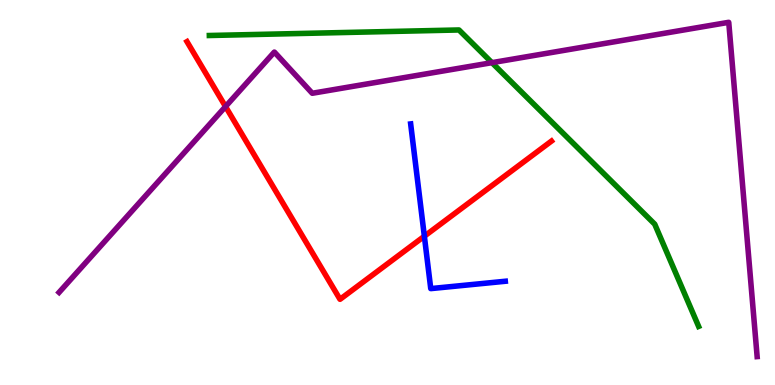[{'lines': ['blue', 'red'], 'intersections': [{'x': 5.48, 'y': 3.86}]}, {'lines': ['green', 'red'], 'intersections': []}, {'lines': ['purple', 'red'], 'intersections': [{'x': 2.91, 'y': 7.23}]}, {'lines': ['blue', 'green'], 'intersections': []}, {'lines': ['blue', 'purple'], 'intersections': []}, {'lines': ['green', 'purple'], 'intersections': [{'x': 6.35, 'y': 8.37}]}]